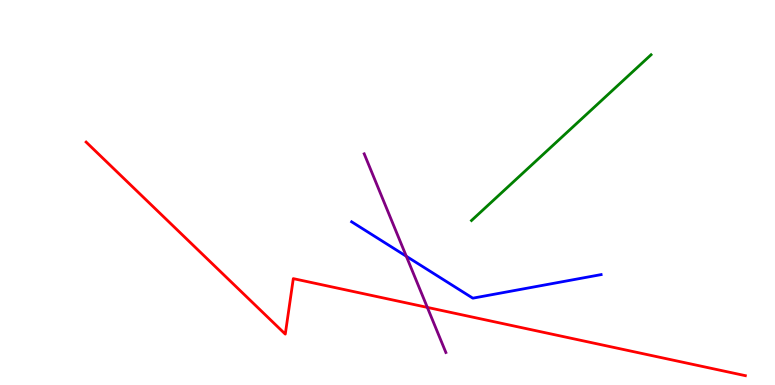[{'lines': ['blue', 'red'], 'intersections': []}, {'lines': ['green', 'red'], 'intersections': []}, {'lines': ['purple', 'red'], 'intersections': [{'x': 5.51, 'y': 2.02}]}, {'lines': ['blue', 'green'], 'intersections': []}, {'lines': ['blue', 'purple'], 'intersections': [{'x': 5.24, 'y': 3.34}]}, {'lines': ['green', 'purple'], 'intersections': []}]